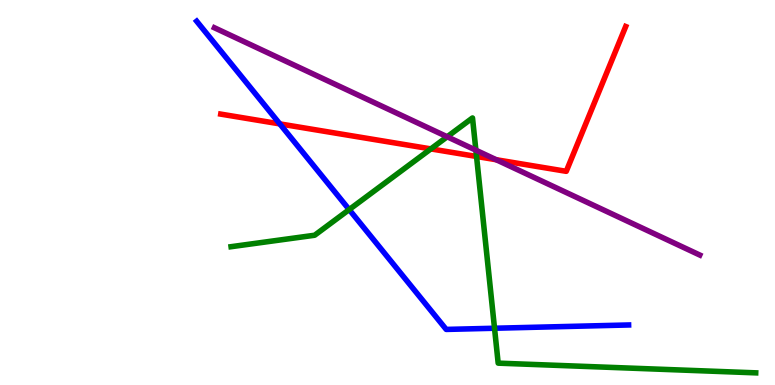[{'lines': ['blue', 'red'], 'intersections': [{'x': 3.61, 'y': 6.78}]}, {'lines': ['green', 'red'], 'intersections': [{'x': 5.56, 'y': 6.13}, {'x': 6.15, 'y': 5.94}]}, {'lines': ['purple', 'red'], 'intersections': [{'x': 6.4, 'y': 5.85}]}, {'lines': ['blue', 'green'], 'intersections': [{'x': 4.51, 'y': 4.56}, {'x': 6.38, 'y': 1.47}]}, {'lines': ['blue', 'purple'], 'intersections': []}, {'lines': ['green', 'purple'], 'intersections': [{'x': 5.77, 'y': 6.45}, {'x': 6.14, 'y': 6.1}]}]